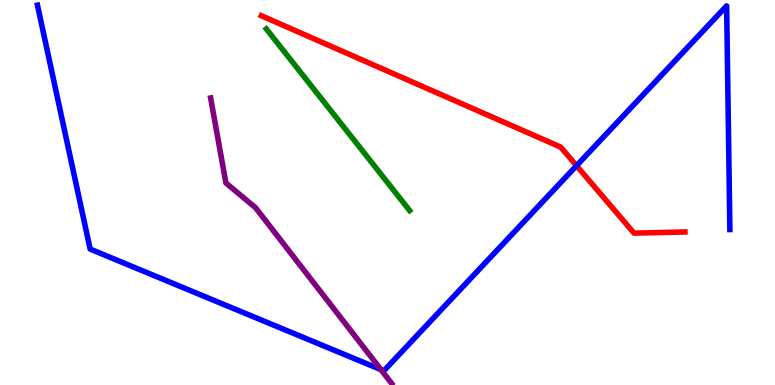[{'lines': ['blue', 'red'], 'intersections': [{'x': 7.44, 'y': 5.7}]}, {'lines': ['green', 'red'], 'intersections': []}, {'lines': ['purple', 'red'], 'intersections': []}, {'lines': ['blue', 'green'], 'intersections': []}, {'lines': ['blue', 'purple'], 'intersections': [{'x': 4.92, 'y': 0.4}]}, {'lines': ['green', 'purple'], 'intersections': []}]